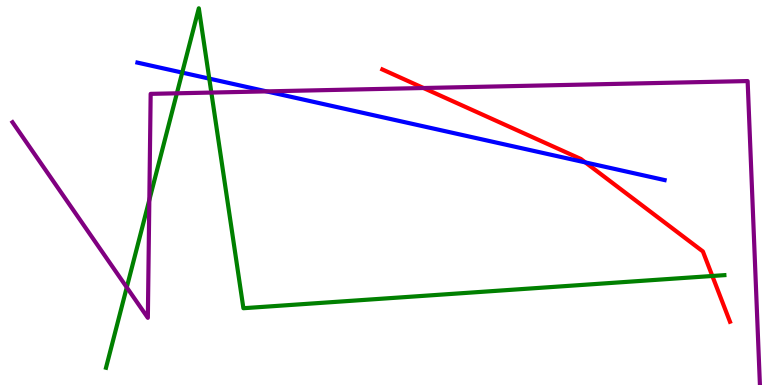[{'lines': ['blue', 'red'], 'intersections': [{'x': 7.55, 'y': 5.78}]}, {'lines': ['green', 'red'], 'intersections': [{'x': 9.19, 'y': 2.83}]}, {'lines': ['purple', 'red'], 'intersections': [{'x': 5.46, 'y': 7.71}]}, {'lines': ['blue', 'green'], 'intersections': [{'x': 2.35, 'y': 8.11}, {'x': 2.7, 'y': 7.96}]}, {'lines': ['blue', 'purple'], 'intersections': [{'x': 3.44, 'y': 7.63}]}, {'lines': ['green', 'purple'], 'intersections': [{'x': 1.64, 'y': 2.54}, {'x': 1.93, 'y': 4.81}, {'x': 2.28, 'y': 7.58}, {'x': 2.73, 'y': 7.6}]}]